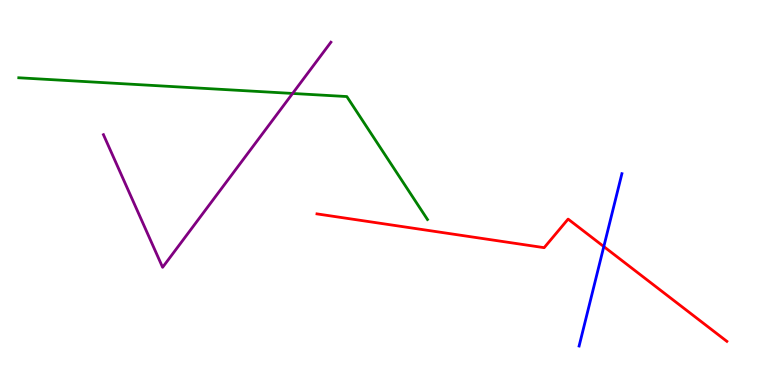[{'lines': ['blue', 'red'], 'intersections': [{'x': 7.79, 'y': 3.6}]}, {'lines': ['green', 'red'], 'intersections': []}, {'lines': ['purple', 'red'], 'intersections': []}, {'lines': ['blue', 'green'], 'intersections': []}, {'lines': ['blue', 'purple'], 'intersections': []}, {'lines': ['green', 'purple'], 'intersections': [{'x': 3.78, 'y': 7.57}]}]